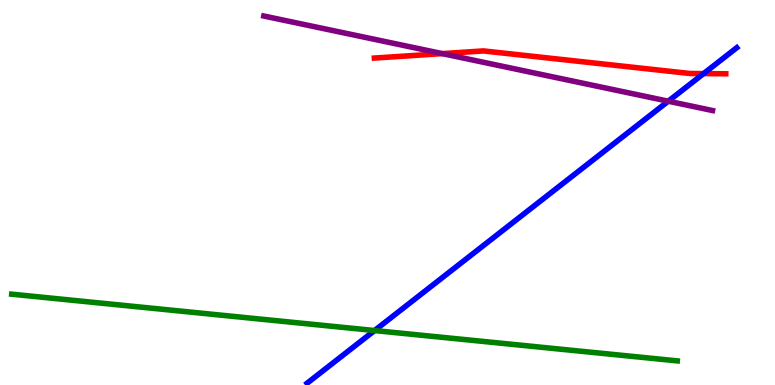[{'lines': ['blue', 'red'], 'intersections': [{'x': 9.08, 'y': 8.09}]}, {'lines': ['green', 'red'], 'intersections': []}, {'lines': ['purple', 'red'], 'intersections': [{'x': 5.71, 'y': 8.61}]}, {'lines': ['blue', 'green'], 'intersections': [{'x': 4.83, 'y': 1.41}]}, {'lines': ['blue', 'purple'], 'intersections': [{'x': 8.62, 'y': 7.37}]}, {'lines': ['green', 'purple'], 'intersections': []}]